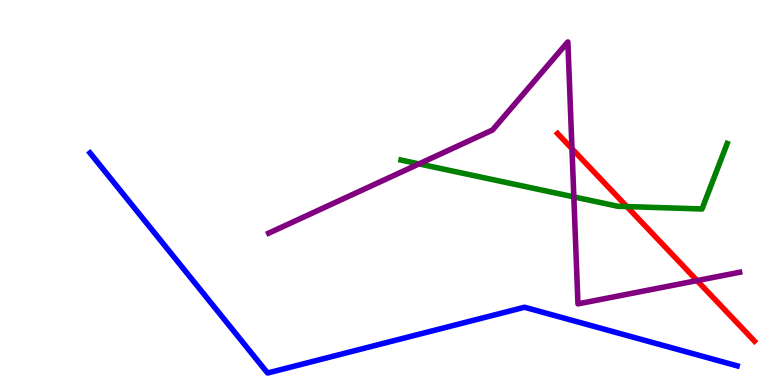[{'lines': ['blue', 'red'], 'intersections': []}, {'lines': ['green', 'red'], 'intersections': [{'x': 8.09, 'y': 4.63}]}, {'lines': ['purple', 'red'], 'intersections': [{'x': 7.38, 'y': 6.14}, {'x': 8.99, 'y': 2.71}]}, {'lines': ['blue', 'green'], 'intersections': []}, {'lines': ['blue', 'purple'], 'intersections': []}, {'lines': ['green', 'purple'], 'intersections': [{'x': 5.41, 'y': 5.74}, {'x': 7.4, 'y': 4.89}]}]